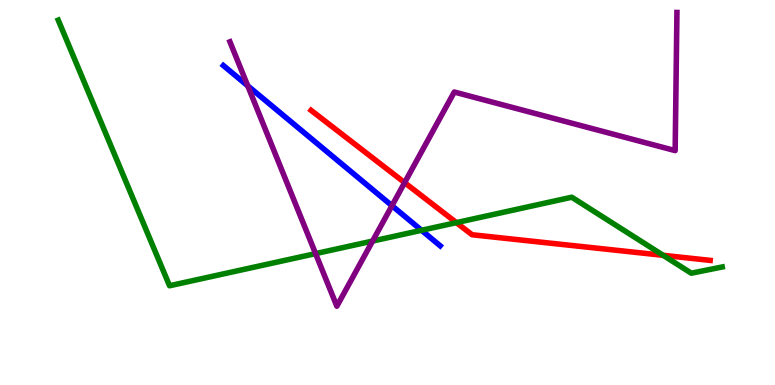[{'lines': ['blue', 'red'], 'intersections': []}, {'lines': ['green', 'red'], 'intersections': [{'x': 5.89, 'y': 4.22}, {'x': 8.56, 'y': 3.37}]}, {'lines': ['purple', 'red'], 'intersections': [{'x': 5.22, 'y': 5.26}]}, {'lines': ['blue', 'green'], 'intersections': [{'x': 5.44, 'y': 4.02}]}, {'lines': ['blue', 'purple'], 'intersections': [{'x': 3.2, 'y': 7.77}, {'x': 5.06, 'y': 4.66}]}, {'lines': ['green', 'purple'], 'intersections': [{'x': 4.07, 'y': 3.41}, {'x': 4.81, 'y': 3.74}]}]